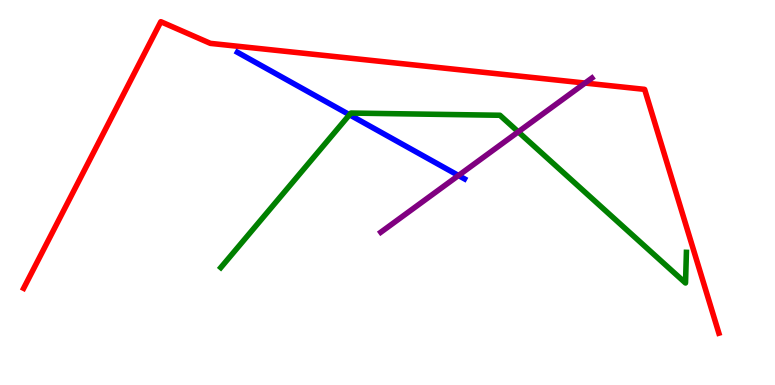[{'lines': ['blue', 'red'], 'intersections': []}, {'lines': ['green', 'red'], 'intersections': []}, {'lines': ['purple', 'red'], 'intersections': [{'x': 7.55, 'y': 7.84}]}, {'lines': ['blue', 'green'], 'intersections': [{'x': 4.51, 'y': 7.02}]}, {'lines': ['blue', 'purple'], 'intersections': [{'x': 5.92, 'y': 5.44}]}, {'lines': ['green', 'purple'], 'intersections': [{'x': 6.69, 'y': 6.58}]}]